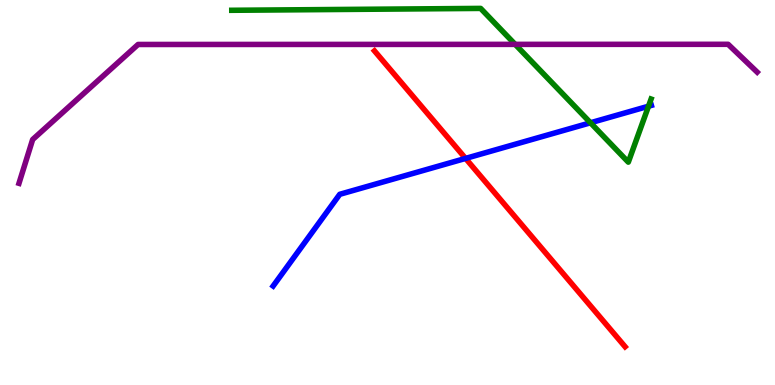[{'lines': ['blue', 'red'], 'intersections': [{'x': 6.01, 'y': 5.89}]}, {'lines': ['green', 'red'], 'intersections': []}, {'lines': ['purple', 'red'], 'intersections': []}, {'lines': ['blue', 'green'], 'intersections': [{'x': 7.62, 'y': 6.81}, {'x': 8.37, 'y': 7.24}]}, {'lines': ['blue', 'purple'], 'intersections': []}, {'lines': ['green', 'purple'], 'intersections': [{'x': 6.65, 'y': 8.85}]}]